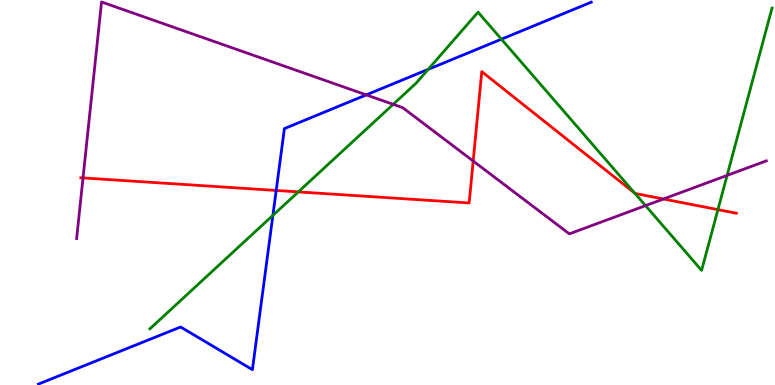[{'lines': ['blue', 'red'], 'intersections': [{'x': 3.56, 'y': 5.05}]}, {'lines': ['green', 'red'], 'intersections': [{'x': 3.85, 'y': 5.02}, {'x': 8.19, 'y': 4.98}, {'x': 9.26, 'y': 4.56}]}, {'lines': ['purple', 'red'], 'intersections': [{'x': 1.07, 'y': 5.38}, {'x': 6.11, 'y': 5.82}, {'x': 8.56, 'y': 4.83}]}, {'lines': ['blue', 'green'], 'intersections': [{'x': 3.52, 'y': 4.41}, {'x': 5.52, 'y': 8.2}, {'x': 6.47, 'y': 8.98}]}, {'lines': ['blue', 'purple'], 'intersections': [{'x': 4.73, 'y': 7.54}]}, {'lines': ['green', 'purple'], 'intersections': [{'x': 5.07, 'y': 7.29}, {'x': 8.33, 'y': 4.66}, {'x': 9.38, 'y': 5.44}]}]